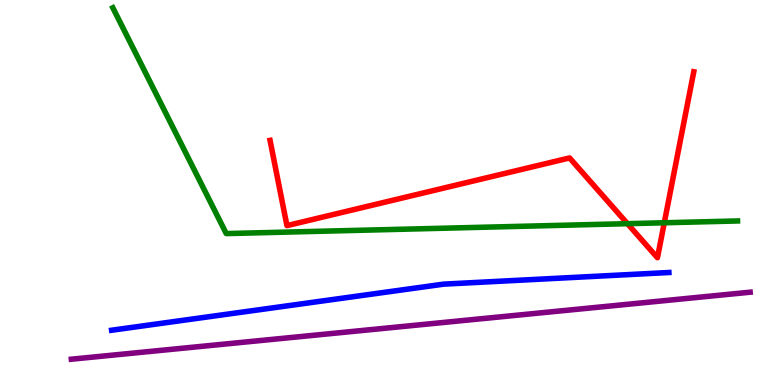[{'lines': ['blue', 'red'], 'intersections': []}, {'lines': ['green', 'red'], 'intersections': [{'x': 8.1, 'y': 4.19}, {'x': 8.57, 'y': 4.21}]}, {'lines': ['purple', 'red'], 'intersections': []}, {'lines': ['blue', 'green'], 'intersections': []}, {'lines': ['blue', 'purple'], 'intersections': []}, {'lines': ['green', 'purple'], 'intersections': []}]